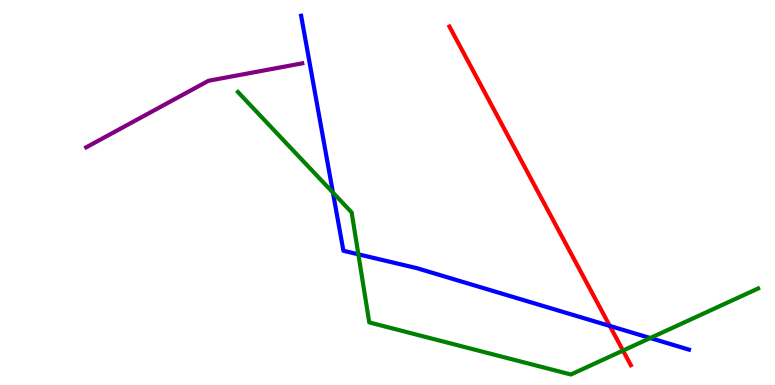[{'lines': ['blue', 'red'], 'intersections': [{'x': 7.87, 'y': 1.53}]}, {'lines': ['green', 'red'], 'intersections': [{'x': 8.04, 'y': 0.895}]}, {'lines': ['purple', 'red'], 'intersections': []}, {'lines': ['blue', 'green'], 'intersections': [{'x': 4.3, 'y': 5.0}, {'x': 4.62, 'y': 3.39}, {'x': 8.39, 'y': 1.22}]}, {'lines': ['blue', 'purple'], 'intersections': []}, {'lines': ['green', 'purple'], 'intersections': []}]